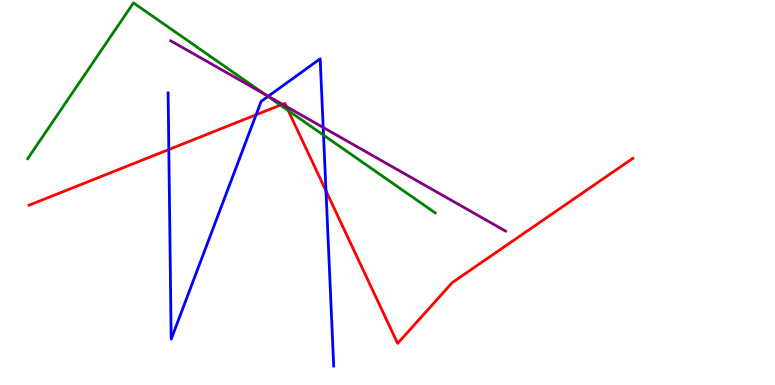[{'lines': ['blue', 'red'], 'intersections': [{'x': 2.18, 'y': 6.12}, {'x': 3.3, 'y': 7.02}, {'x': 4.21, 'y': 5.04}]}, {'lines': ['green', 'red'], 'intersections': [{'x': 3.62, 'y': 7.27}, {'x': 3.72, 'y': 7.13}]}, {'lines': ['purple', 'red'], 'intersections': [{'x': 3.64, 'y': 7.29}, {'x': 3.69, 'y': 7.23}]}, {'lines': ['blue', 'green'], 'intersections': [{'x': 3.46, 'y': 7.49}, {'x': 4.17, 'y': 6.49}]}, {'lines': ['blue', 'purple'], 'intersections': [{'x': 3.46, 'y': 7.5}, {'x': 4.17, 'y': 6.69}]}, {'lines': ['green', 'purple'], 'intersections': [{'x': 3.42, 'y': 7.55}]}]